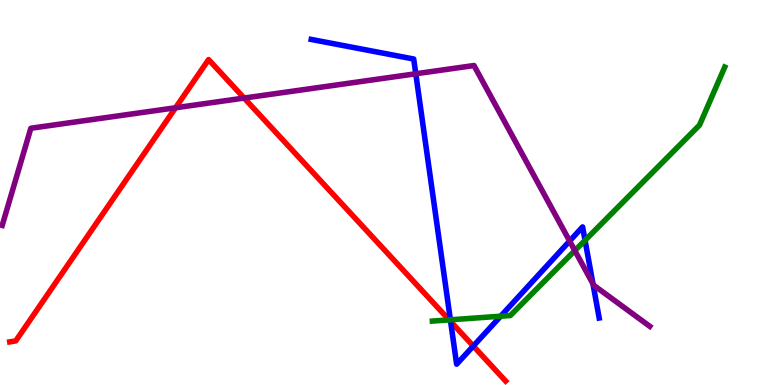[{'lines': ['blue', 'red'], 'intersections': [{'x': 5.81, 'y': 1.65}, {'x': 6.11, 'y': 1.01}]}, {'lines': ['green', 'red'], 'intersections': [{'x': 5.8, 'y': 1.69}]}, {'lines': ['purple', 'red'], 'intersections': [{'x': 2.27, 'y': 7.2}, {'x': 3.15, 'y': 7.45}]}, {'lines': ['blue', 'green'], 'intersections': [{'x': 5.81, 'y': 1.69}, {'x': 6.46, 'y': 1.79}, {'x': 7.55, 'y': 3.76}]}, {'lines': ['blue', 'purple'], 'intersections': [{'x': 5.36, 'y': 8.08}, {'x': 7.35, 'y': 3.74}, {'x': 7.65, 'y': 2.63}]}, {'lines': ['green', 'purple'], 'intersections': [{'x': 7.42, 'y': 3.49}]}]